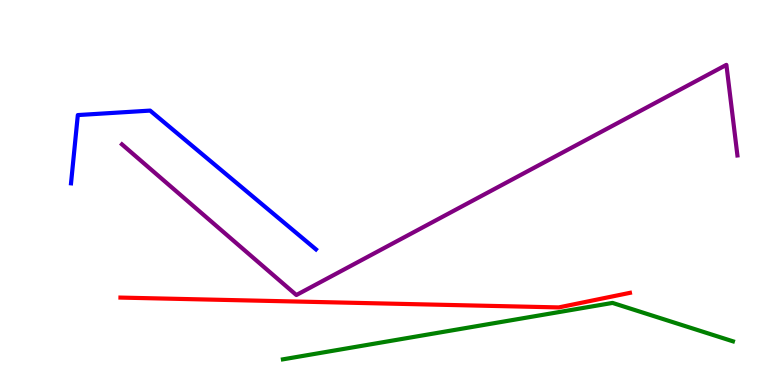[{'lines': ['blue', 'red'], 'intersections': []}, {'lines': ['green', 'red'], 'intersections': []}, {'lines': ['purple', 'red'], 'intersections': []}, {'lines': ['blue', 'green'], 'intersections': []}, {'lines': ['blue', 'purple'], 'intersections': []}, {'lines': ['green', 'purple'], 'intersections': []}]